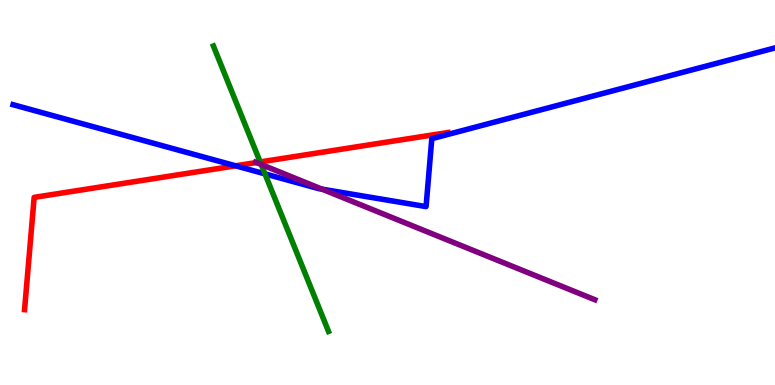[{'lines': ['blue', 'red'], 'intersections': [{'x': 3.04, 'y': 5.69}]}, {'lines': ['green', 'red'], 'intersections': [{'x': 3.36, 'y': 5.79}]}, {'lines': ['purple', 'red'], 'intersections': [{'x': 3.31, 'y': 5.78}]}, {'lines': ['blue', 'green'], 'intersections': [{'x': 3.42, 'y': 5.48}]}, {'lines': ['blue', 'purple'], 'intersections': [{'x': 4.16, 'y': 5.09}]}, {'lines': ['green', 'purple'], 'intersections': [{'x': 3.37, 'y': 5.73}]}]